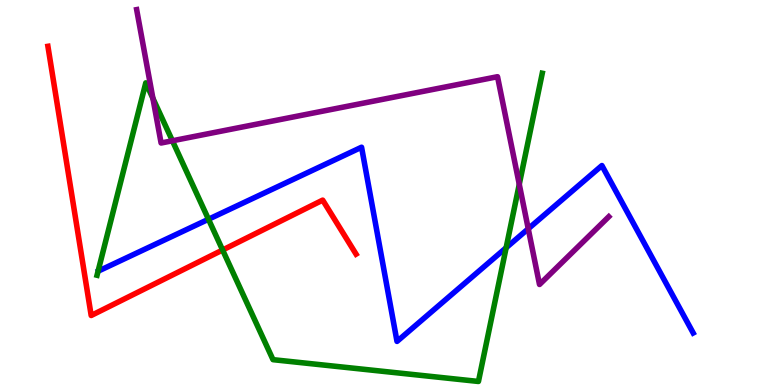[{'lines': ['blue', 'red'], 'intersections': []}, {'lines': ['green', 'red'], 'intersections': [{'x': 2.87, 'y': 3.51}]}, {'lines': ['purple', 'red'], 'intersections': []}, {'lines': ['blue', 'green'], 'intersections': [{'x': 2.69, 'y': 4.3}, {'x': 6.53, 'y': 3.57}]}, {'lines': ['blue', 'purple'], 'intersections': [{'x': 6.82, 'y': 4.06}]}, {'lines': ['green', 'purple'], 'intersections': [{'x': 1.97, 'y': 7.45}, {'x': 2.22, 'y': 6.34}, {'x': 6.7, 'y': 5.21}]}]